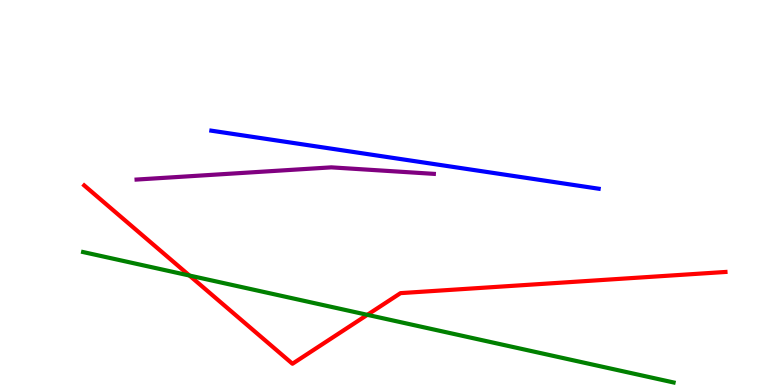[{'lines': ['blue', 'red'], 'intersections': []}, {'lines': ['green', 'red'], 'intersections': [{'x': 2.44, 'y': 2.84}, {'x': 4.74, 'y': 1.82}]}, {'lines': ['purple', 'red'], 'intersections': []}, {'lines': ['blue', 'green'], 'intersections': []}, {'lines': ['blue', 'purple'], 'intersections': []}, {'lines': ['green', 'purple'], 'intersections': []}]